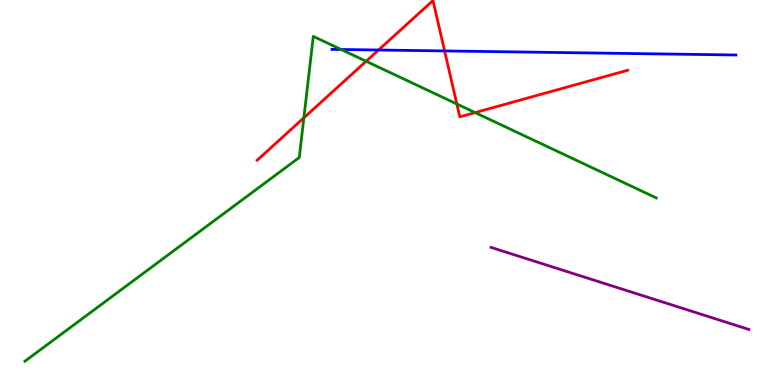[{'lines': ['blue', 'red'], 'intersections': [{'x': 4.88, 'y': 8.7}, {'x': 5.74, 'y': 8.68}]}, {'lines': ['green', 'red'], 'intersections': [{'x': 3.92, 'y': 6.94}, {'x': 4.72, 'y': 8.41}, {'x': 5.89, 'y': 7.3}, {'x': 6.13, 'y': 7.08}]}, {'lines': ['purple', 'red'], 'intersections': []}, {'lines': ['blue', 'green'], 'intersections': [{'x': 4.4, 'y': 8.71}]}, {'lines': ['blue', 'purple'], 'intersections': []}, {'lines': ['green', 'purple'], 'intersections': []}]